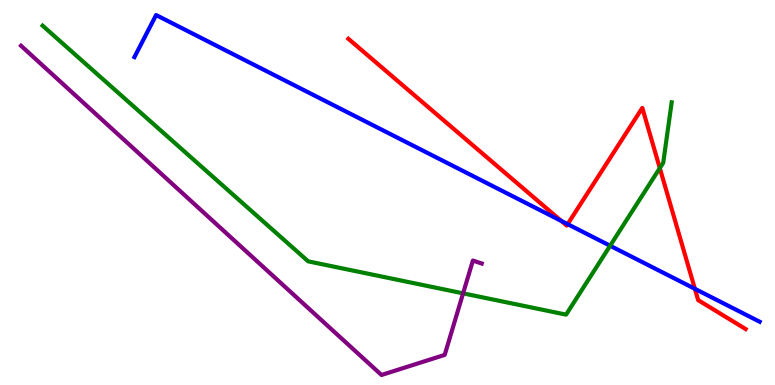[{'lines': ['blue', 'red'], 'intersections': [{'x': 7.24, 'y': 4.26}, {'x': 7.32, 'y': 4.18}, {'x': 8.97, 'y': 2.5}]}, {'lines': ['green', 'red'], 'intersections': [{'x': 8.51, 'y': 5.63}]}, {'lines': ['purple', 'red'], 'intersections': []}, {'lines': ['blue', 'green'], 'intersections': [{'x': 7.87, 'y': 3.62}]}, {'lines': ['blue', 'purple'], 'intersections': []}, {'lines': ['green', 'purple'], 'intersections': [{'x': 5.98, 'y': 2.38}]}]